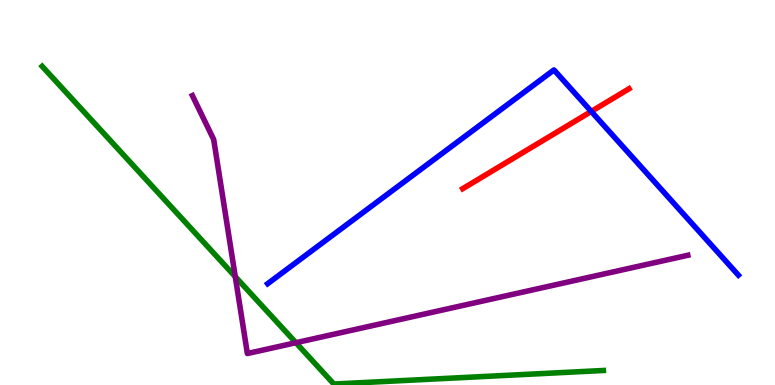[{'lines': ['blue', 'red'], 'intersections': [{'x': 7.63, 'y': 7.11}]}, {'lines': ['green', 'red'], 'intersections': []}, {'lines': ['purple', 'red'], 'intersections': []}, {'lines': ['blue', 'green'], 'intersections': []}, {'lines': ['blue', 'purple'], 'intersections': []}, {'lines': ['green', 'purple'], 'intersections': [{'x': 3.04, 'y': 2.81}, {'x': 3.82, 'y': 1.1}]}]